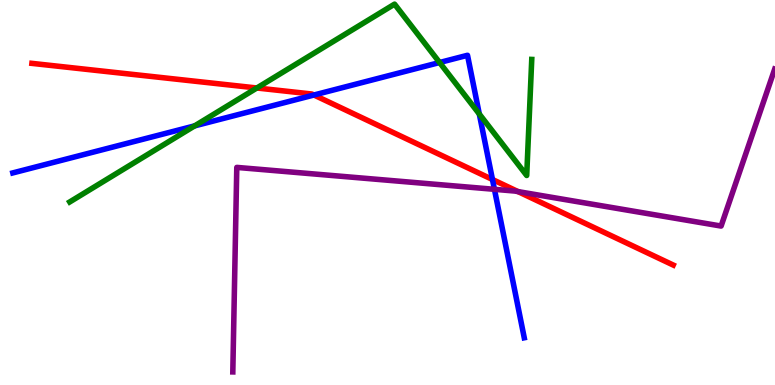[{'lines': ['blue', 'red'], 'intersections': [{'x': 4.05, 'y': 7.53}, {'x': 6.35, 'y': 5.34}]}, {'lines': ['green', 'red'], 'intersections': [{'x': 3.31, 'y': 7.71}]}, {'lines': ['purple', 'red'], 'intersections': [{'x': 6.68, 'y': 5.02}]}, {'lines': ['blue', 'green'], 'intersections': [{'x': 2.51, 'y': 6.73}, {'x': 5.67, 'y': 8.38}, {'x': 6.18, 'y': 7.04}]}, {'lines': ['blue', 'purple'], 'intersections': [{'x': 6.38, 'y': 5.08}]}, {'lines': ['green', 'purple'], 'intersections': []}]